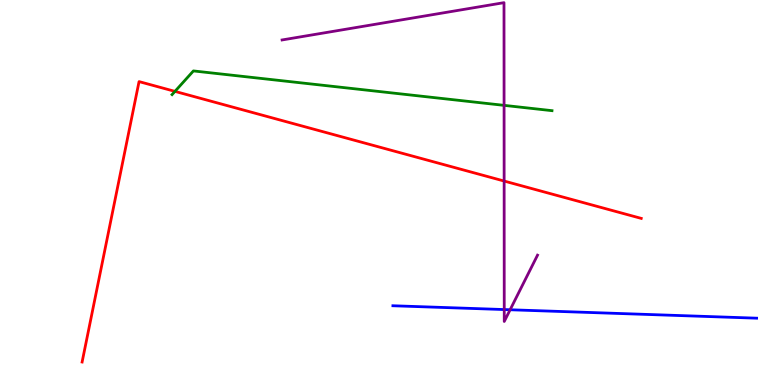[{'lines': ['blue', 'red'], 'intersections': []}, {'lines': ['green', 'red'], 'intersections': [{'x': 2.26, 'y': 7.63}]}, {'lines': ['purple', 'red'], 'intersections': [{'x': 6.5, 'y': 5.3}]}, {'lines': ['blue', 'green'], 'intersections': []}, {'lines': ['blue', 'purple'], 'intersections': [{'x': 6.51, 'y': 1.96}, {'x': 6.58, 'y': 1.95}]}, {'lines': ['green', 'purple'], 'intersections': [{'x': 6.5, 'y': 7.26}]}]